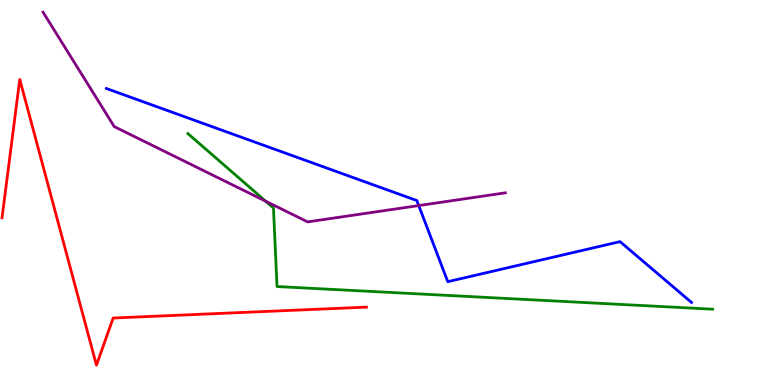[{'lines': ['blue', 'red'], 'intersections': []}, {'lines': ['green', 'red'], 'intersections': []}, {'lines': ['purple', 'red'], 'intersections': []}, {'lines': ['blue', 'green'], 'intersections': []}, {'lines': ['blue', 'purple'], 'intersections': [{'x': 5.4, 'y': 4.66}]}, {'lines': ['green', 'purple'], 'intersections': [{'x': 3.43, 'y': 4.77}]}]